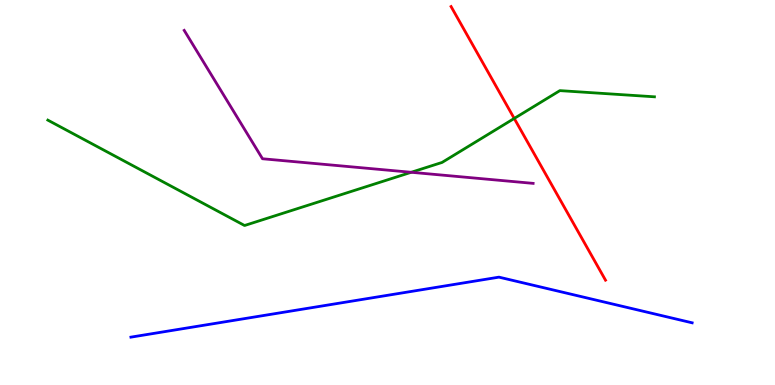[{'lines': ['blue', 'red'], 'intersections': []}, {'lines': ['green', 'red'], 'intersections': [{'x': 6.64, 'y': 6.92}]}, {'lines': ['purple', 'red'], 'intersections': []}, {'lines': ['blue', 'green'], 'intersections': []}, {'lines': ['blue', 'purple'], 'intersections': []}, {'lines': ['green', 'purple'], 'intersections': [{'x': 5.31, 'y': 5.53}]}]